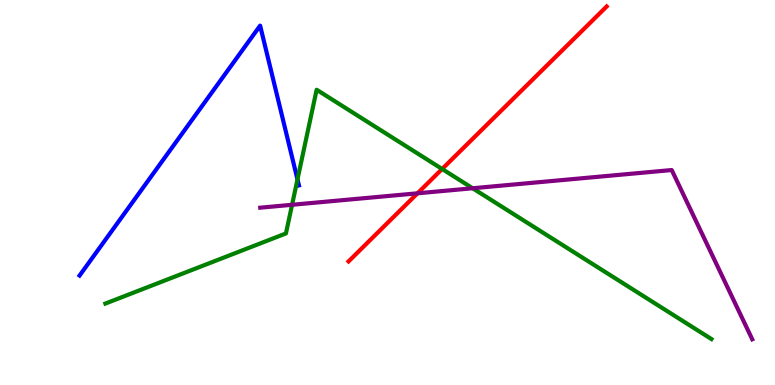[{'lines': ['blue', 'red'], 'intersections': []}, {'lines': ['green', 'red'], 'intersections': [{'x': 5.7, 'y': 5.61}]}, {'lines': ['purple', 'red'], 'intersections': [{'x': 5.39, 'y': 4.98}]}, {'lines': ['blue', 'green'], 'intersections': [{'x': 3.84, 'y': 5.34}]}, {'lines': ['blue', 'purple'], 'intersections': []}, {'lines': ['green', 'purple'], 'intersections': [{'x': 3.77, 'y': 4.68}, {'x': 6.1, 'y': 5.11}]}]